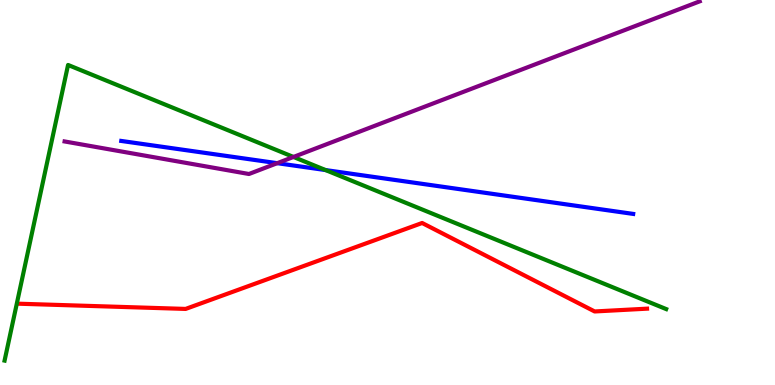[{'lines': ['blue', 'red'], 'intersections': []}, {'lines': ['green', 'red'], 'intersections': []}, {'lines': ['purple', 'red'], 'intersections': []}, {'lines': ['blue', 'green'], 'intersections': [{'x': 4.2, 'y': 5.58}]}, {'lines': ['blue', 'purple'], 'intersections': [{'x': 3.58, 'y': 5.76}]}, {'lines': ['green', 'purple'], 'intersections': [{'x': 3.79, 'y': 5.92}]}]